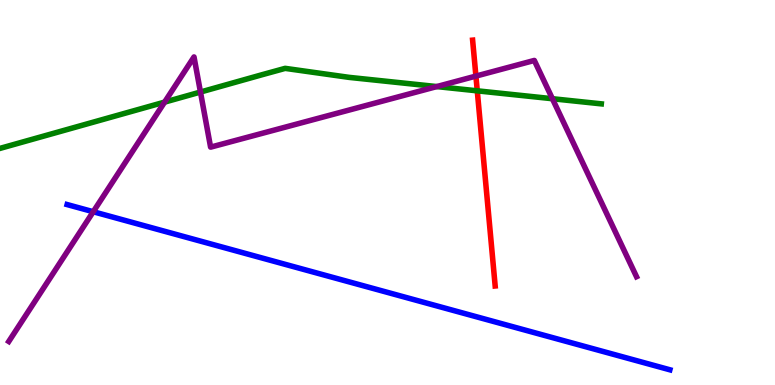[{'lines': ['blue', 'red'], 'intersections': []}, {'lines': ['green', 'red'], 'intersections': [{'x': 6.16, 'y': 7.64}]}, {'lines': ['purple', 'red'], 'intersections': [{'x': 6.14, 'y': 8.02}]}, {'lines': ['blue', 'green'], 'intersections': []}, {'lines': ['blue', 'purple'], 'intersections': [{'x': 1.2, 'y': 4.5}]}, {'lines': ['green', 'purple'], 'intersections': [{'x': 2.12, 'y': 7.35}, {'x': 2.59, 'y': 7.61}, {'x': 5.64, 'y': 7.75}, {'x': 7.13, 'y': 7.44}]}]